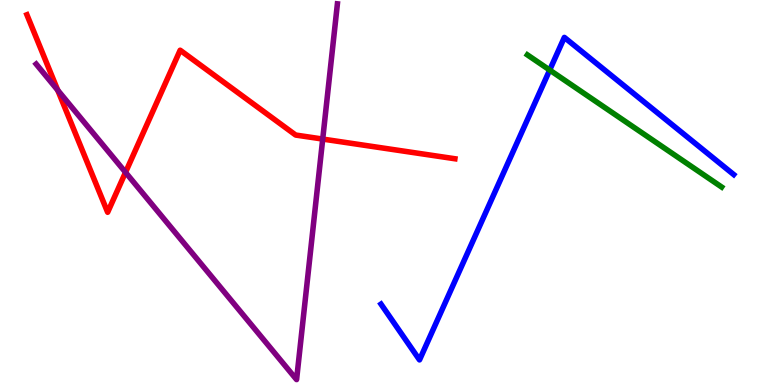[{'lines': ['blue', 'red'], 'intersections': []}, {'lines': ['green', 'red'], 'intersections': []}, {'lines': ['purple', 'red'], 'intersections': [{'x': 0.745, 'y': 7.66}, {'x': 1.62, 'y': 5.52}, {'x': 4.16, 'y': 6.39}]}, {'lines': ['blue', 'green'], 'intersections': [{'x': 7.09, 'y': 8.18}]}, {'lines': ['blue', 'purple'], 'intersections': []}, {'lines': ['green', 'purple'], 'intersections': []}]